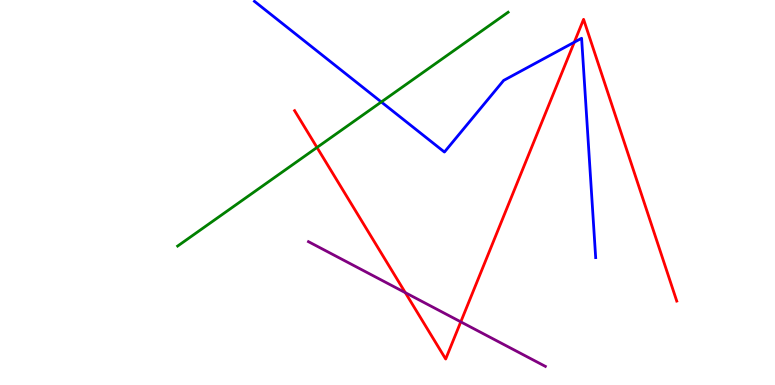[{'lines': ['blue', 'red'], 'intersections': [{'x': 7.41, 'y': 8.9}]}, {'lines': ['green', 'red'], 'intersections': [{'x': 4.09, 'y': 6.17}]}, {'lines': ['purple', 'red'], 'intersections': [{'x': 5.23, 'y': 2.4}, {'x': 5.95, 'y': 1.64}]}, {'lines': ['blue', 'green'], 'intersections': [{'x': 4.92, 'y': 7.35}]}, {'lines': ['blue', 'purple'], 'intersections': []}, {'lines': ['green', 'purple'], 'intersections': []}]